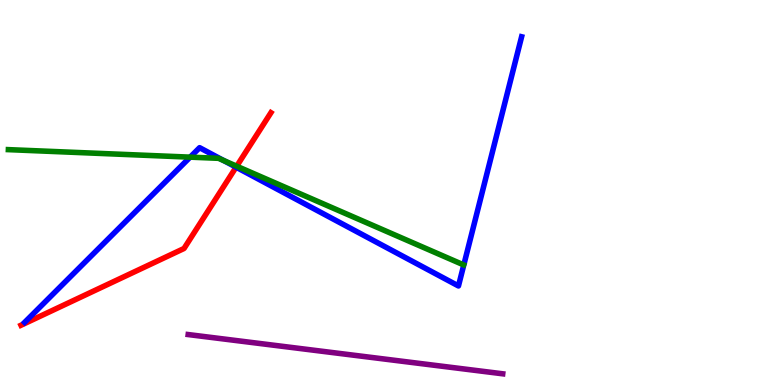[{'lines': ['blue', 'red'], 'intersections': [{'x': 3.05, 'y': 5.66}]}, {'lines': ['green', 'red'], 'intersections': [{'x': 3.05, 'y': 5.68}]}, {'lines': ['purple', 'red'], 'intersections': []}, {'lines': ['blue', 'green'], 'intersections': [{'x': 2.45, 'y': 5.92}, {'x': 2.89, 'y': 5.83}]}, {'lines': ['blue', 'purple'], 'intersections': []}, {'lines': ['green', 'purple'], 'intersections': []}]